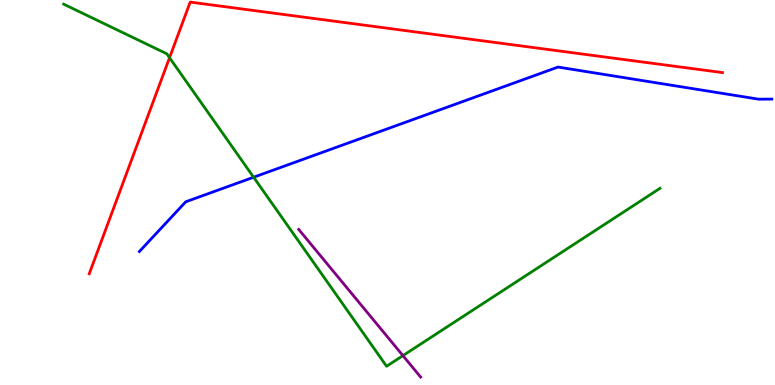[{'lines': ['blue', 'red'], 'intersections': []}, {'lines': ['green', 'red'], 'intersections': [{'x': 2.19, 'y': 8.5}]}, {'lines': ['purple', 'red'], 'intersections': []}, {'lines': ['blue', 'green'], 'intersections': [{'x': 3.27, 'y': 5.4}]}, {'lines': ['blue', 'purple'], 'intersections': []}, {'lines': ['green', 'purple'], 'intersections': [{'x': 5.2, 'y': 0.763}]}]